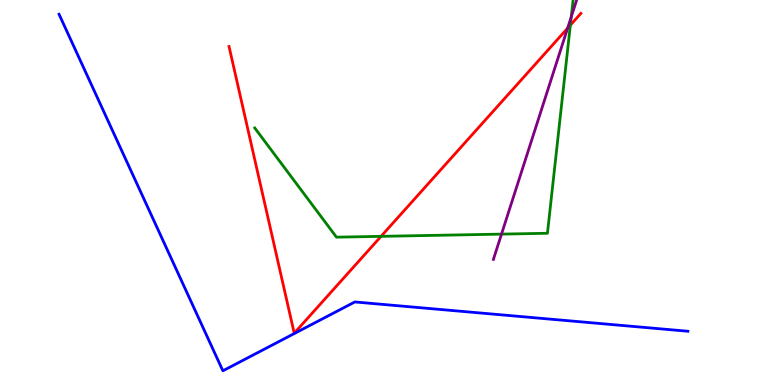[{'lines': ['blue', 'red'], 'intersections': []}, {'lines': ['green', 'red'], 'intersections': [{'x': 4.92, 'y': 3.86}, {'x': 7.36, 'y': 9.35}]}, {'lines': ['purple', 'red'], 'intersections': [{'x': 7.32, 'y': 9.27}]}, {'lines': ['blue', 'green'], 'intersections': []}, {'lines': ['blue', 'purple'], 'intersections': []}, {'lines': ['green', 'purple'], 'intersections': [{'x': 6.47, 'y': 3.92}, {'x': 7.37, 'y': 9.56}]}]